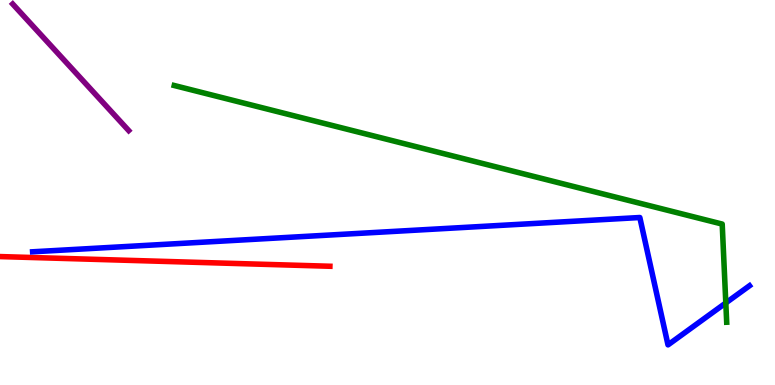[{'lines': ['blue', 'red'], 'intersections': []}, {'lines': ['green', 'red'], 'intersections': []}, {'lines': ['purple', 'red'], 'intersections': []}, {'lines': ['blue', 'green'], 'intersections': [{'x': 9.37, 'y': 2.13}]}, {'lines': ['blue', 'purple'], 'intersections': []}, {'lines': ['green', 'purple'], 'intersections': []}]